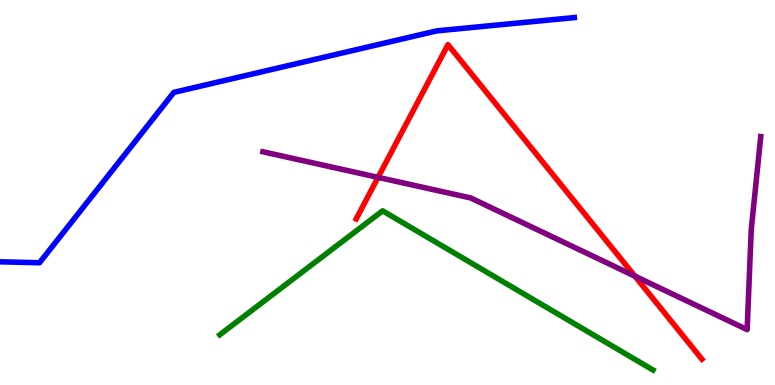[{'lines': ['blue', 'red'], 'intersections': []}, {'lines': ['green', 'red'], 'intersections': []}, {'lines': ['purple', 'red'], 'intersections': [{'x': 4.88, 'y': 5.39}, {'x': 8.19, 'y': 2.83}]}, {'lines': ['blue', 'green'], 'intersections': []}, {'lines': ['blue', 'purple'], 'intersections': []}, {'lines': ['green', 'purple'], 'intersections': []}]